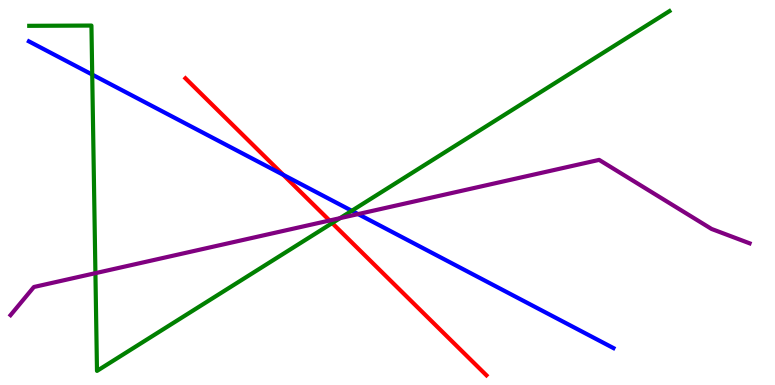[{'lines': ['blue', 'red'], 'intersections': [{'x': 3.65, 'y': 5.46}]}, {'lines': ['green', 'red'], 'intersections': [{'x': 4.29, 'y': 4.21}]}, {'lines': ['purple', 'red'], 'intersections': [{'x': 4.25, 'y': 4.27}]}, {'lines': ['blue', 'green'], 'intersections': [{'x': 1.19, 'y': 8.06}, {'x': 4.54, 'y': 4.53}]}, {'lines': ['blue', 'purple'], 'intersections': [{'x': 4.62, 'y': 4.44}]}, {'lines': ['green', 'purple'], 'intersections': [{'x': 1.23, 'y': 2.91}, {'x': 4.39, 'y': 4.33}]}]